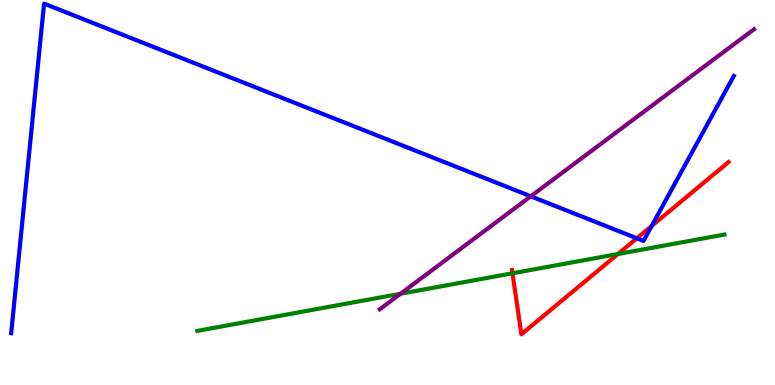[{'lines': ['blue', 'red'], 'intersections': [{'x': 8.22, 'y': 3.81}, {'x': 8.41, 'y': 4.13}]}, {'lines': ['green', 'red'], 'intersections': [{'x': 6.61, 'y': 2.9}, {'x': 7.97, 'y': 3.4}]}, {'lines': ['purple', 'red'], 'intersections': []}, {'lines': ['blue', 'green'], 'intersections': []}, {'lines': ['blue', 'purple'], 'intersections': [{'x': 6.85, 'y': 4.9}]}, {'lines': ['green', 'purple'], 'intersections': [{'x': 5.17, 'y': 2.37}]}]